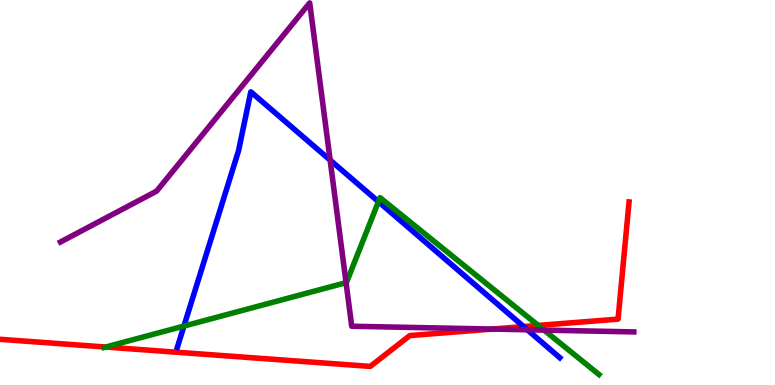[{'lines': ['blue', 'red'], 'intersections': [{'x': 6.76, 'y': 1.52}]}, {'lines': ['green', 'red'], 'intersections': [{'x': 1.36, 'y': 0.986}, {'x': 6.94, 'y': 1.55}]}, {'lines': ['purple', 'red'], 'intersections': [{'x': 6.35, 'y': 1.45}]}, {'lines': ['blue', 'green'], 'intersections': [{'x': 2.37, 'y': 1.53}, {'x': 4.88, 'y': 4.76}]}, {'lines': ['blue', 'purple'], 'intersections': [{'x': 4.26, 'y': 5.84}, {'x': 6.8, 'y': 1.43}]}, {'lines': ['green', 'purple'], 'intersections': [{'x': 4.47, 'y': 2.66}, {'x': 7.02, 'y': 1.43}]}]